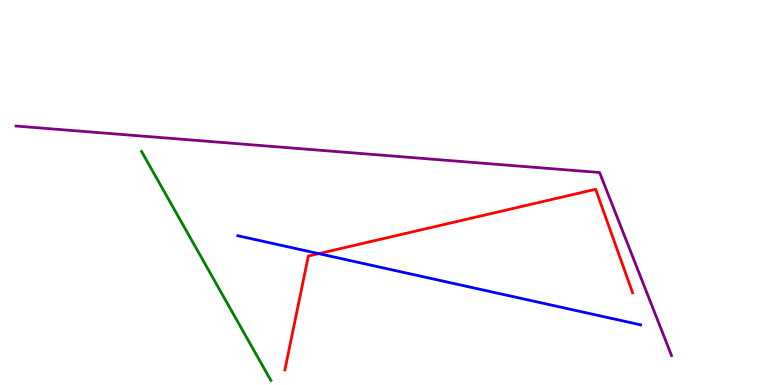[{'lines': ['blue', 'red'], 'intersections': [{'x': 4.11, 'y': 3.41}]}, {'lines': ['green', 'red'], 'intersections': []}, {'lines': ['purple', 'red'], 'intersections': []}, {'lines': ['blue', 'green'], 'intersections': []}, {'lines': ['blue', 'purple'], 'intersections': []}, {'lines': ['green', 'purple'], 'intersections': []}]